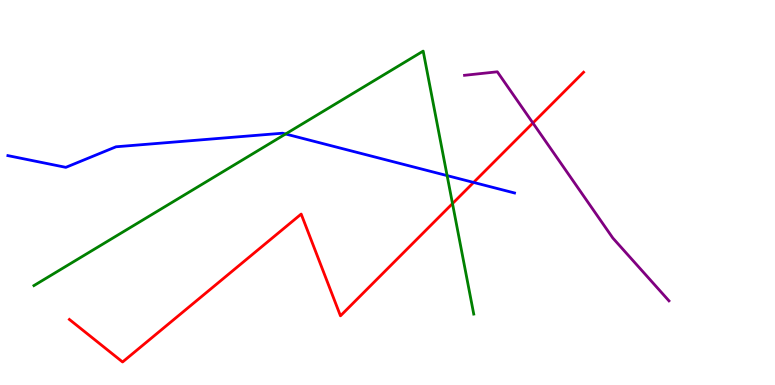[{'lines': ['blue', 'red'], 'intersections': [{'x': 6.11, 'y': 5.26}]}, {'lines': ['green', 'red'], 'intersections': [{'x': 5.84, 'y': 4.71}]}, {'lines': ['purple', 'red'], 'intersections': [{'x': 6.88, 'y': 6.8}]}, {'lines': ['blue', 'green'], 'intersections': [{'x': 3.69, 'y': 6.52}, {'x': 5.77, 'y': 5.44}]}, {'lines': ['blue', 'purple'], 'intersections': []}, {'lines': ['green', 'purple'], 'intersections': []}]